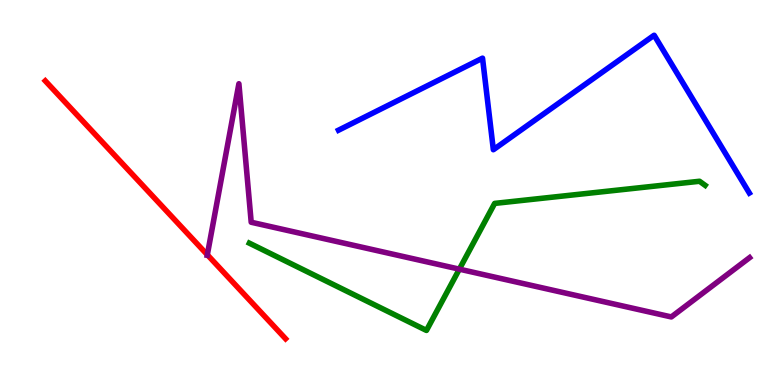[{'lines': ['blue', 'red'], 'intersections': []}, {'lines': ['green', 'red'], 'intersections': []}, {'lines': ['purple', 'red'], 'intersections': [{'x': 2.68, 'y': 3.38}]}, {'lines': ['blue', 'green'], 'intersections': []}, {'lines': ['blue', 'purple'], 'intersections': []}, {'lines': ['green', 'purple'], 'intersections': [{'x': 5.93, 'y': 3.01}]}]